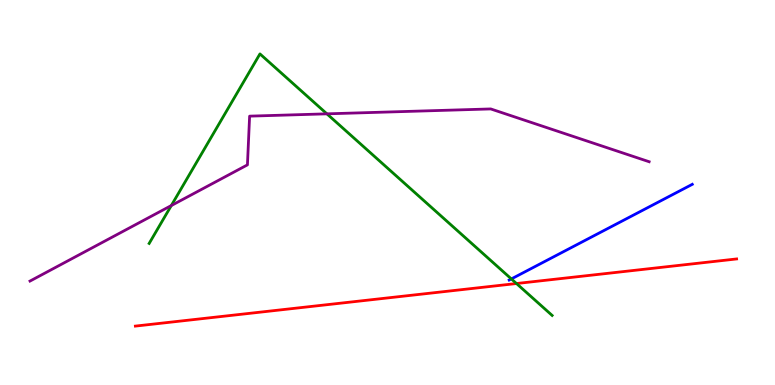[{'lines': ['blue', 'red'], 'intersections': []}, {'lines': ['green', 'red'], 'intersections': [{'x': 6.66, 'y': 2.64}]}, {'lines': ['purple', 'red'], 'intersections': []}, {'lines': ['blue', 'green'], 'intersections': [{'x': 6.6, 'y': 2.76}]}, {'lines': ['blue', 'purple'], 'intersections': []}, {'lines': ['green', 'purple'], 'intersections': [{'x': 2.21, 'y': 4.66}, {'x': 4.22, 'y': 7.04}]}]